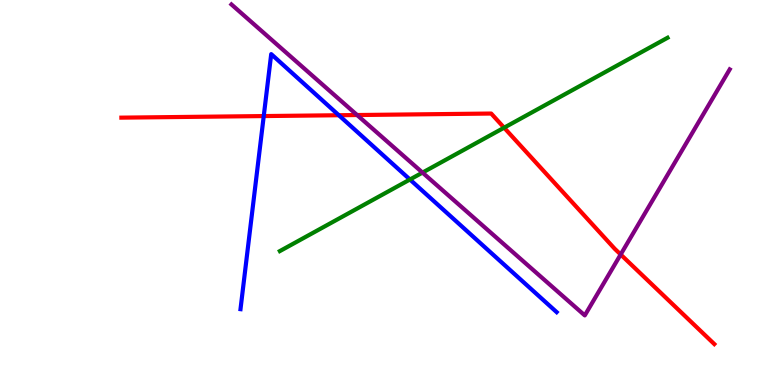[{'lines': ['blue', 'red'], 'intersections': [{'x': 3.4, 'y': 6.99}, {'x': 4.37, 'y': 7.01}]}, {'lines': ['green', 'red'], 'intersections': [{'x': 6.5, 'y': 6.68}]}, {'lines': ['purple', 'red'], 'intersections': [{'x': 4.61, 'y': 7.01}, {'x': 8.01, 'y': 3.39}]}, {'lines': ['blue', 'green'], 'intersections': [{'x': 5.29, 'y': 5.34}]}, {'lines': ['blue', 'purple'], 'intersections': []}, {'lines': ['green', 'purple'], 'intersections': [{'x': 5.45, 'y': 5.52}]}]